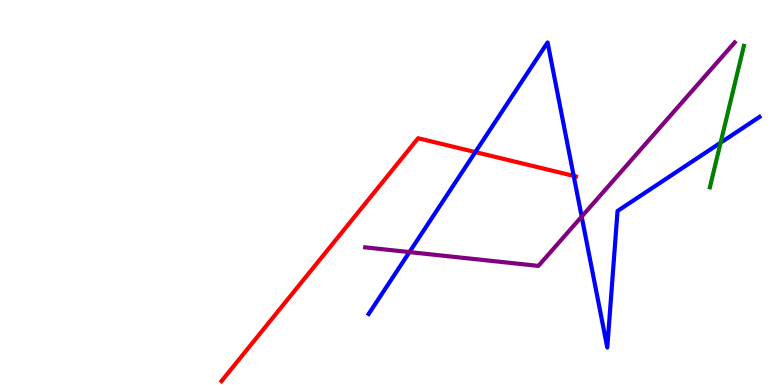[{'lines': ['blue', 'red'], 'intersections': [{'x': 6.13, 'y': 6.05}, {'x': 7.4, 'y': 5.43}]}, {'lines': ['green', 'red'], 'intersections': []}, {'lines': ['purple', 'red'], 'intersections': []}, {'lines': ['blue', 'green'], 'intersections': [{'x': 9.3, 'y': 6.29}]}, {'lines': ['blue', 'purple'], 'intersections': [{'x': 5.28, 'y': 3.45}, {'x': 7.51, 'y': 4.37}]}, {'lines': ['green', 'purple'], 'intersections': []}]